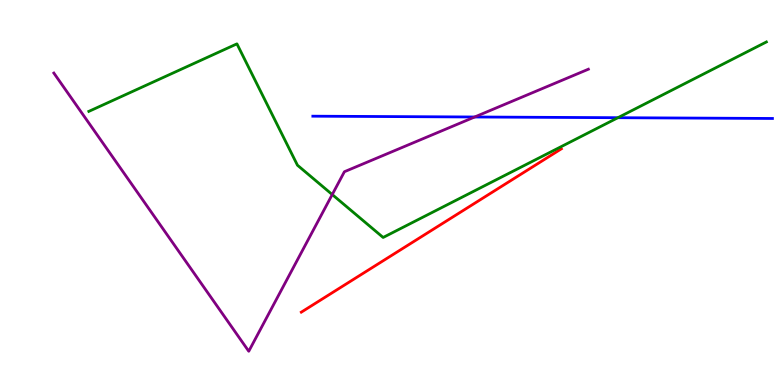[{'lines': ['blue', 'red'], 'intersections': []}, {'lines': ['green', 'red'], 'intersections': []}, {'lines': ['purple', 'red'], 'intersections': []}, {'lines': ['blue', 'green'], 'intersections': [{'x': 7.97, 'y': 6.94}]}, {'lines': ['blue', 'purple'], 'intersections': [{'x': 6.12, 'y': 6.96}]}, {'lines': ['green', 'purple'], 'intersections': [{'x': 4.29, 'y': 4.95}]}]